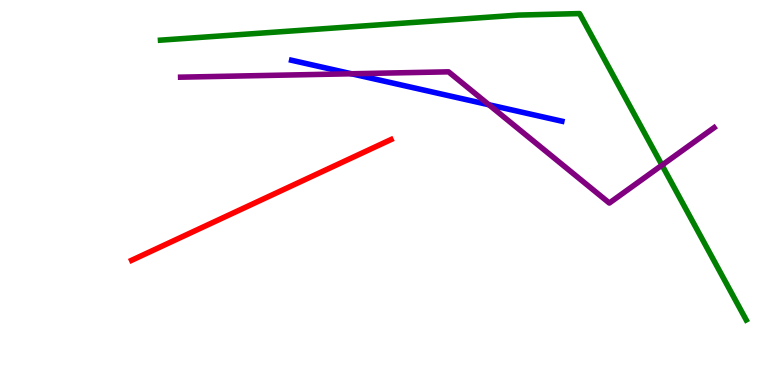[{'lines': ['blue', 'red'], 'intersections': []}, {'lines': ['green', 'red'], 'intersections': []}, {'lines': ['purple', 'red'], 'intersections': []}, {'lines': ['blue', 'green'], 'intersections': []}, {'lines': ['blue', 'purple'], 'intersections': [{'x': 4.54, 'y': 8.08}, {'x': 6.31, 'y': 7.28}]}, {'lines': ['green', 'purple'], 'intersections': [{'x': 8.54, 'y': 5.71}]}]